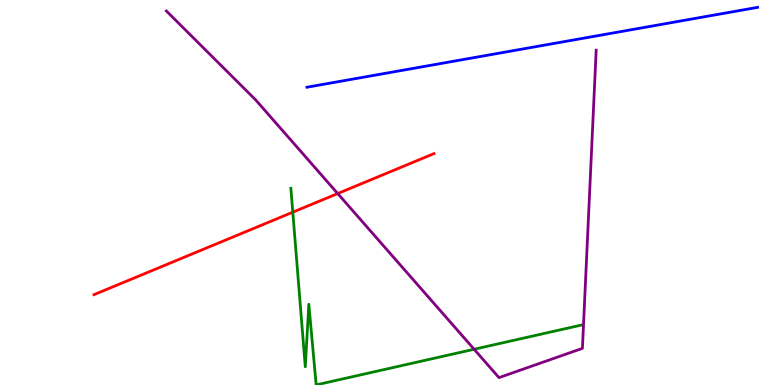[{'lines': ['blue', 'red'], 'intersections': []}, {'lines': ['green', 'red'], 'intersections': [{'x': 3.78, 'y': 4.49}]}, {'lines': ['purple', 'red'], 'intersections': [{'x': 4.36, 'y': 4.97}]}, {'lines': ['blue', 'green'], 'intersections': []}, {'lines': ['blue', 'purple'], 'intersections': []}, {'lines': ['green', 'purple'], 'intersections': [{'x': 6.12, 'y': 0.928}]}]